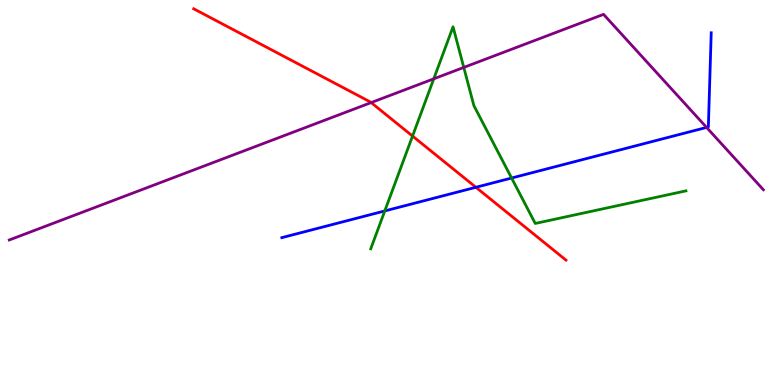[{'lines': ['blue', 'red'], 'intersections': [{'x': 6.14, 'y': 5.14}]}, {'lines': ['green', 'red'], 'intersections': [{'x': 5.32, 'y': 6.47}]}, {'lines': ['purple', 'red'], 'intersections': [{'x': 4.79, 'y': 7.34}]}, {'lines': ['blue', 'green'], 'intersections': [{'x': 4.96, 'y': 4.52}, {'x': 6.6, 'y': 5.38}]}, {'lines': ['blue', 'purple'], 'intersections': [{'x': 9.12, 'y': 6.69}]}, {'lines': ['green', 'purple'], 'intersections': [{'x': 5.6, 'y': 7.95}, {'x': 5.98, 'y': 8.25}]}]